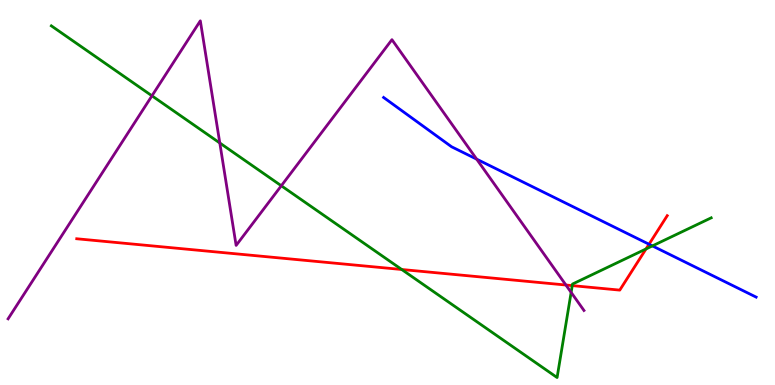[{'lines': ['blue', 'red'], 'intersections': [{'x': 8.37, 'y': 3.66}]}, {'lines': ['green', 'red'], 'intersections': [{'x': 5.18, 'y': 3.0}, {'x': 7.38, 'y': 2.58}, {'x': 8.34, 'y': 3.53}]}, {'lines': ['purple', 'red'], 'intersections': [{'x': 7.3, 'y': 2.6}]}, {'lines': ['blue', 'green'], 'intersections': [{'x': 8.42, 'y': 3.61}]}, {'lines': ['blue', 'purple'], 'intersections': [{'x': 6.15, 'y': 5.87}]}, {'lines': ['green', 'purple'], 'intersections': [{'x': 1.96, 'y': 7.51}, {'x': 2.84, 'y': 6.29}, {'x': 3.63, 'y': 5.18}, {'x': 7.37, 'y': 2.41}]}]